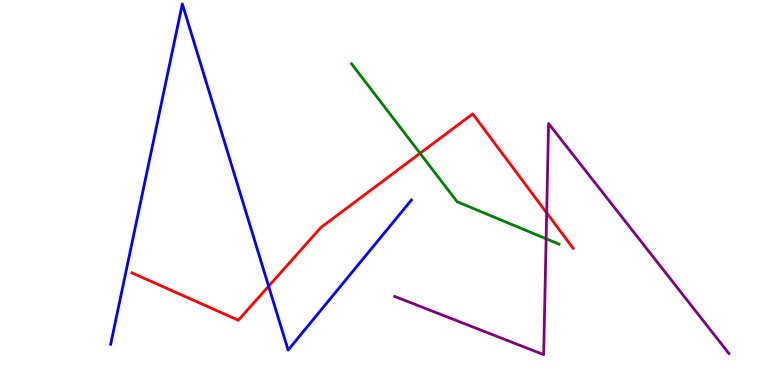[{'lines': ['blue', 'red'], 'intersections': [{'x': 3.47, 'y': 2.57}]}, {'lines': ['green', 'red'], 'intersections': [{'x': 5.42, 'y': 6.02}]}, {'lines': ['purple', 'red'], 'intersections': [{'x': 7.05, 'y': 4.47}]}, {'lines': ['blue', 'green'], 'intersections': []}, {'lines': ['blue', 'purple'], 'intersections': []}, {'lines': ['green', 'purple'], 'intersections': [{'x': 7.05, 'y': 3.8}]}]